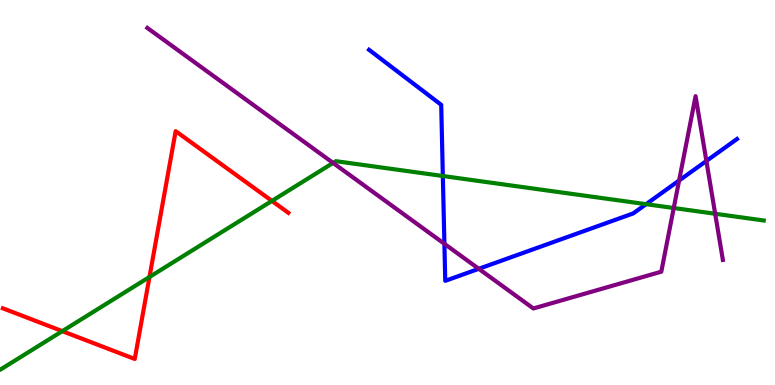[{'lines': ['blue', 'red'], 'intersections': []}, {'lines': ['green', 'red'], 'intersections': [{'x': 0.804, 'y': 1.4}, {'x': 1.93, 'y': 2.81}, {'x': 3.51, 'y': 4.78}]}, {'lines': ['purple', 'red'], 'intersections': []}, {'lines': ['blue', 'green'], 'intersections': [{'x': 5.71, 'y': 5.43}, {'x': 8.34, 'y': 4.7}]}, {'lines': ['blue', 'purple'], 'intersections': [{'x': 5.73, 'y': 3.67}, {'x': 6.18, 'y': 3.02}, {'x': 8.76, 'y': 5.31}, {'x': 9.11, 'y': 5.82}]}, {'lines': ['green', 'purple'], 'intersections': [{'x': 4.3, 'y': 5.77}, {'x': 8.69, 'y': 4.6}, {'x': 9.23, 'y': 4.45}]}]